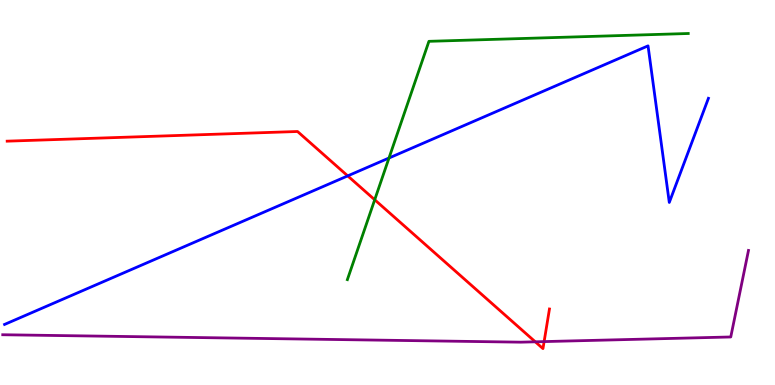[{'lines': ['blue', 'red'], 'intersections': [{'x': 4.49, 'y': 5.43}]}, {'lines': ['green', 'red'], 'intersections': [{'x': 4.83, 'y': 4.81}]}, {'lines': ['purple', 'red'], 'intersections': [{'x': 6.91, 'y': 1.12}, {'x': 7.02, 'y': 1.13}]}, {'lines': ['blue', 'green'], 'intersections': [{'x': 5.02, 'y': 5.9}]}, {'lines': ['blue', 'purple'], 'intersections': []}, {'lines': ['green', 'purple'], 'intersections': []}]